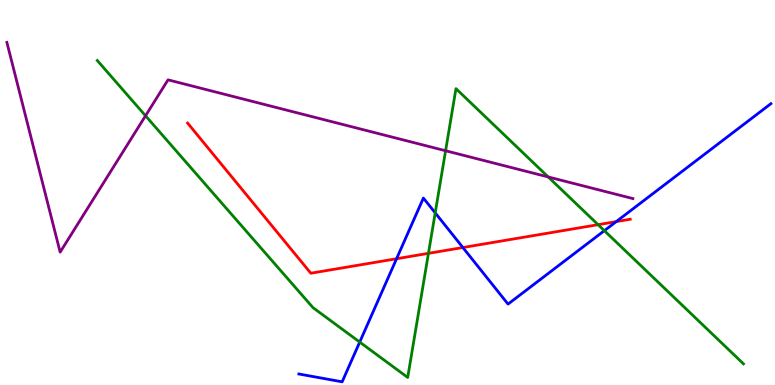[{'lines': ['blue', 'red'], 'intersections': [{'x': 5.12, 'y': 3.28}, {'x': 5.97, 'y': 3.57}, {'x': 7.95, 'y': 4.24}]}, {'lines': ['green', 'red'], 'intersections': [{'x': 5.53, 'y': 3.42}, {'x': 7.72, 'y': 4.16}]}, {'lines': ['purple', 'red'], 'intersections': []}, {'lines': ['blue', 'green'], 'intersections': [{'x': 4.64, 'y': 1.11}, {'x': 5.62, 'y': 4.47}, {'x': 7.8, 'y': 4.01}]}, {'lines': ['blue', 'purple'], 'intersections': []}, {'lines': ['green', 'purple'], 'intersections': [{'x': 1.88, 'y': 6.99}, {'x': 5.75, 'y': 6.08}, {'x': 7.07, 'y': 5.4}]}]